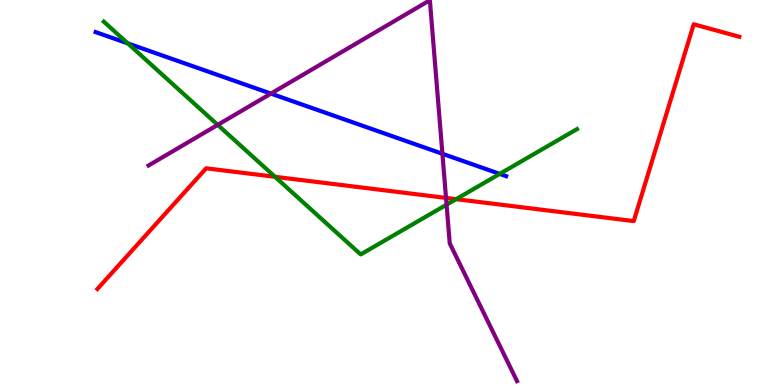[{'lines': ['blue', 'red'], 'intersections': []}, {'lines': ['green', 'red'], 'intersections': [{'x': 3.55, 'y': 5.41}, {'x': 5.89, 'y': 4.83}]}, {'lines': ['purple', 'red'], 'intersections': [{'x': 5.76, 'y': 4.86}]}, {'lines': ['blue', 'green'], 'intersections': [{'x': 1.65, 'y': 8.87}, {'x': 6.45, 'y': 5.48}]}, {'lines': ['blue', 'purple'], 'intersections': [{'x': 3.5, 'y': 7.57}, {'x': 5.71, 'y': 6.01}]}, {'lines': ['green', 'purple'], 'intersections': [{'x': 2.81, 'y': 6.76}, {'x': 5.76, 'y': 4.68}]}]